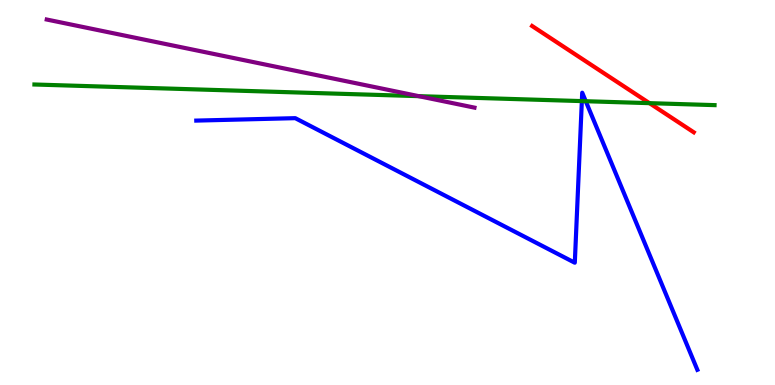[{'lines': ['blue', 'red'], 'intersections': []}, {'lines': ['green', 'red'], 'intersections': [{'x': 8.38, 'y': 7.32}]}, {'lines': ['purple', 'red'], 'intersections': []}, {'lines': ['blue', 'green'], 'intersections': [{'x': 7.51, 'y': 7.37}, {'x': 7.56, 'y': 7.37}]}, {'lines': ['blue', 'purple'], 'intersections': []}, {'lines': ['green', 'purple'], 'intersections': [{'x': 5.4, 'y': 7.5}]}]